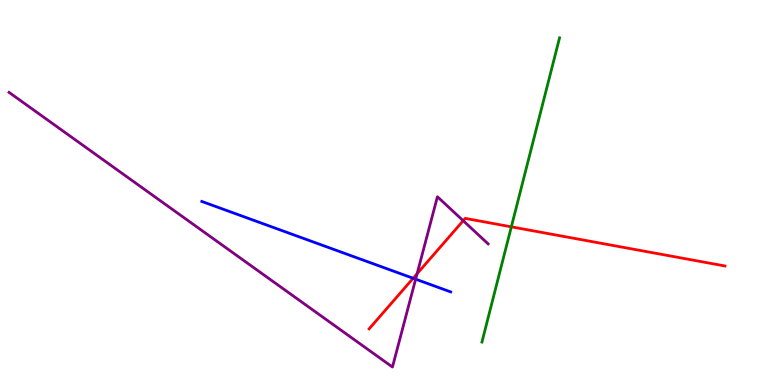[{'lines': ['blue', 'red'], 'intersections': [{'x': 5.33, 'y': 2.77}]}, {'lines': ['green', 'red'], 'intersections': [{'x': 6.6, 'y': 4.11}]}, {'lines': ['purple', 'red'], 'intersections': [{'x': 5.38, 'y': 2.89}, {'x': 5.98, 'y': 4.27}]}, {'lines': ['blue', 'green'], 'intersections': []}, {'lines': ['blue', 'purple'], 'intersections': [{'x': 5.36, 'y': 2.75}]}, {'lines': ['green', 'purple'], 'intersections': []}]